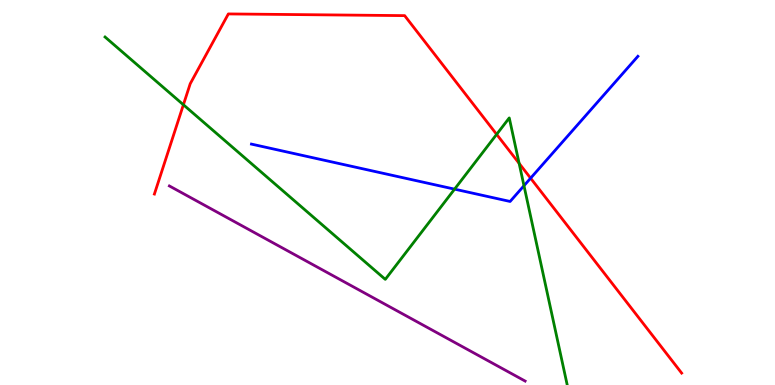[{'lines': ['blue', 'red'], 'intersections': [{'x': 6.85, 'y': 5.37}]}, {'lines': ['green', 'red'], 'intersections': [{'x': 2.37, 'y': 7.28}, {'x': 6.41, 'y': 6.51}, {'x': 6.7, 'y': 5.76}]}, {'lines': ['purple', 'red'], 'intersections': []}, {'lines': ['blue', 'green'], 'intersections': [{'x': 5.87, 'y': 5.09}, {'x': 6.76, 'y': 5.18}]}, {'lines': ['blue', 'purple'], 'intersections': []}, {'lines': ['green', 'purple'], 'intersections': []}]